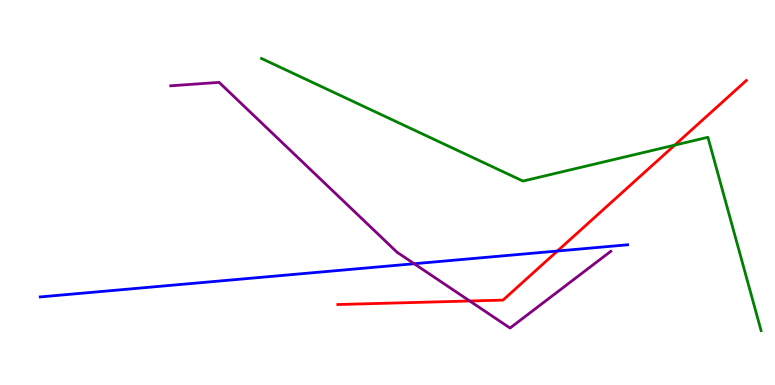[{'lines': ['blue', 'red'], 'intersections': [{'x': 7.19, 'y': 3.48}]}, {'lines': ['green', 'red'], 'intersections': [{'x': 8.71, 'y': 6.23}]}, {'lines': ['purple', 'red'], 'intersections': [{'x': 6.06, 'y': 2.18}]}, {'lines': ['blue', 'green'], 'intersections': []}, {'lines': ['blue', 'purple'], 'intersections': [{'x': 5.34, 'y': 3.15}]}, {'lines': ['green', 'purple'], 'intersections': []}]